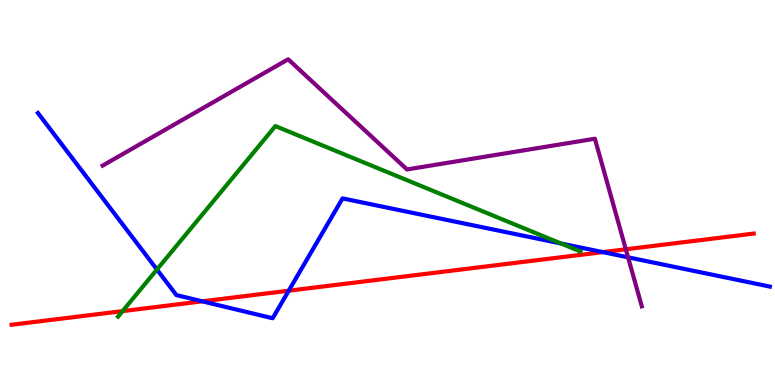[{'lines': ['blue', 'red'], 'intersections': [{'x': 2.61, 'y': 2.17}, {'x': 3.73, 'y': 2.45}, {'x': 7.78, 'y': 3.45}]}, {'lines': ['green', 'red'], 'intersections': [{'x': 1.58, 'y': 1.92}]}, {'lines': ['purple', 'red'], 'intersections': [{'x': 8.08, 'y': 3.52}]}, {'lines': ['blue', 'green'], 'intersections': [{'x': 2.02, 'y': 3.0}, {'x': 7.24, 'y': 3.68}]}, {'lines': ['blue', 'purple'], 'intersections': [{'x': 8.1, 'y': 3.32}]}, {'lines': ['green', 'purple'], 'intersections': []}]